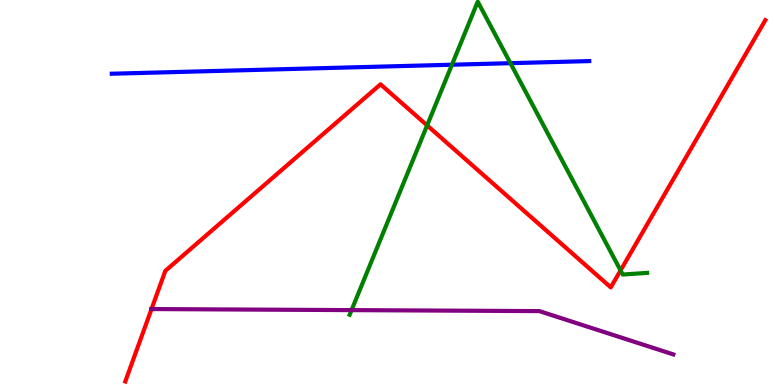[{'lines': ['blue', 'red'], 'intersections': []}, {'lines': ['green', 'red'], 'intersections': [{'x': 5.51, 'y': 6.74}, {'x': 8.01, 'y': 2.98}]}, {'lines': ['purple', 'red'], 'intersections': [{'x': 1.95, 'y': 1.97}]}, {'lines': ['blue', 'green'], 'intersections': [{'x': 5.83, 'y': 8.32}, {'x': 6.59, 'y': 8.36}]}, {'lines': ['blue', 'purple'], 'intersections': []}, {'lines': ['green', 'purple'], 'intersections': [{'x': 4.54, 'y': 1.95}]}]